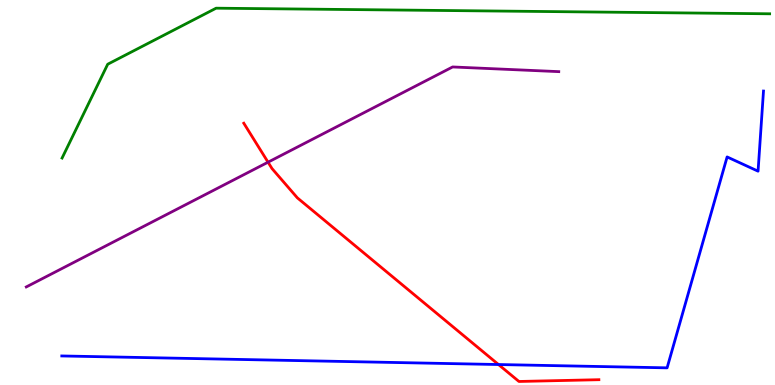[{'lines': ['blue', 'red'], 'intersections': [{'x': 6.43, 'y': 0.532}]}, {'lines': ['green', 'red'], 'intersections': []}, {'lines': ['purple', 'red'], 'intersections': [{'x': 3.46, 'y': 5.79}]}, {'lines': ['blue', 'green'], 'intersections': []}, {'lines': ['blue', 'purple'], 'intersections': []}, {'lines': ['green', 'purple'], 'intersections': []}]